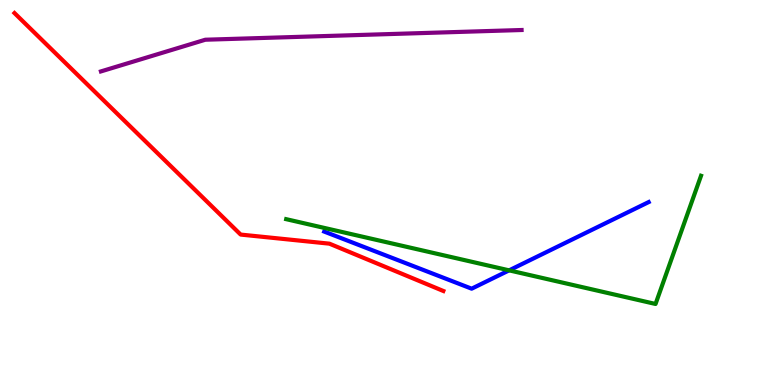[{'lines': ['blue', 'red'], 'intersections': []}, {'lines': ['green', 'red'], 'intersections': []}, {'lines': ['purple', 'red'], 'intersections': []}, {'lines': ['blue', 'green'], 'intersections': [{'x': 6.57, 'y': 2.98}]}, {'lines': ['blue', 'purple'], 'intersections': []}, {'lines': ['green', 'purple'], 'intersections': []}]